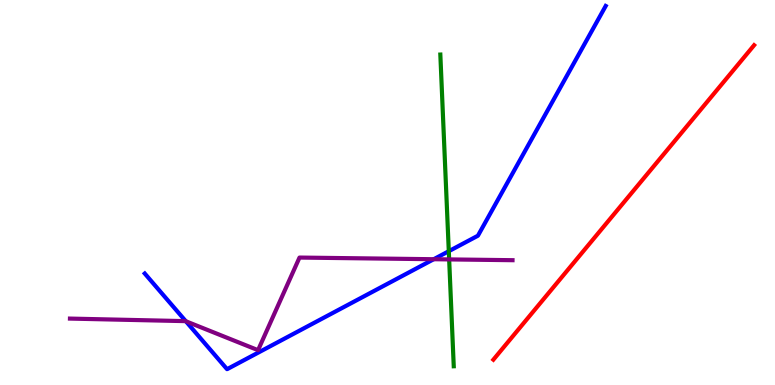[{'lines': ['blue', 'red'], 'intersections': []}, {'lines': ['green', 'red'], 'intersections': []}, {'lines': ['purple', 'red'], 'intersections': []}, {'lines': ['blue', 'green'], 'intersections': [{'x': 5.79, 'y': 3.48}]}, {'lines': ['blue', 'purple'], 'intersections': [{'x': 2.4, 'y': 1.66}, {'x': 5.6, 'y': 3.27}]}, {'lines': ['green', 'purple'], 'intersections': [{'x': 5.8, 'y': 3.26}]}]